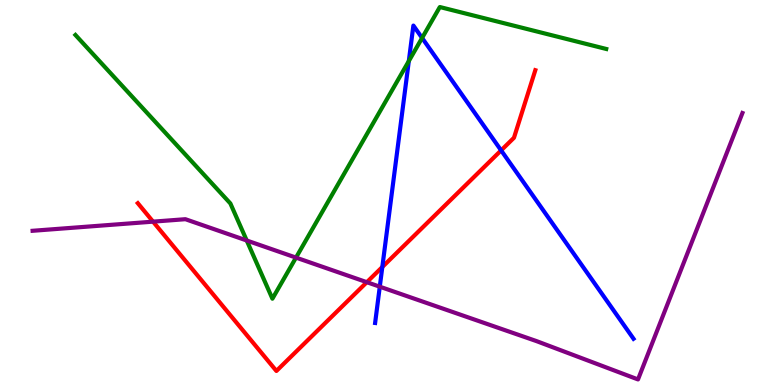[{'lines': ['blue', 'red'], 'intersections': [{'x': 4.93, 'y': 3.07}, {'x': 6.47, 'y': 6.09}]}, {'lines': ['green', 'red'], 'intersections': []}, {'lines': ['purple', 'red'], 'intersections': [{'x': 1.97, 'y': 4.24}, {'x': 4.73, 'y': 2.67}]}, {'lines': ['blue', 'green'], 'intersections': [{'x': 5.28, 'y': 8.41}, {'x': 5.45, 'y': 9.01}]}, {'lines': ['blue', 'purple'], 'intersections': [{'x': 4.9, 'y': 2.55}]}, {'lines': ['green', 'purple'], 'intersections': [{'x': 3.18, 'y': 3.75}, {'x': 3.82, 'y': 3.31}]}]